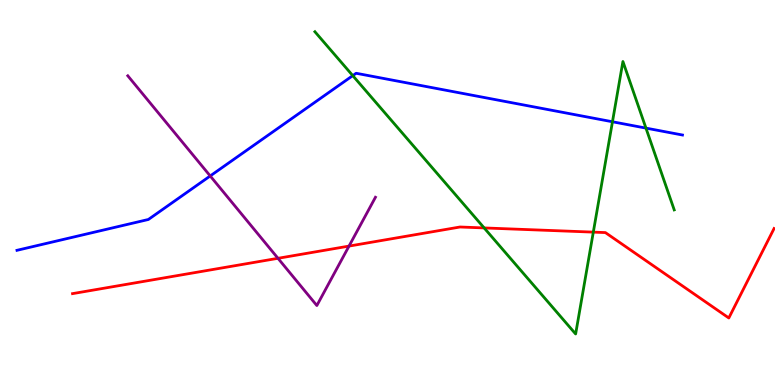[{'lines': ['blue', 'red'], 'intersections': []}, {'lines': ['green', 'red'], 'intersections': [{'x': 6.25, 'y': 4.08}, {'x': 7.66, 'y': 3.97}]}, {'lines': ['purple', 'red'], 'intersections': [{'x': 3.59, 'y': 3.29}, {'x': 4.5, 'y': 3.61}]}, {'lines': ['blue', 'green'], 'intersections': [{'x': 4.55, 'y': 8.04}, {'x': 7.9, 'y': 6.84}, {'x': 8.33, 'y': 6.67}]}, {'lines': ['blue', 'purple'], 'intersections': [{'x': 2.71, 'y': 5.43}]}, {'lines': ['green', 'purple'], 'intersections': []}]